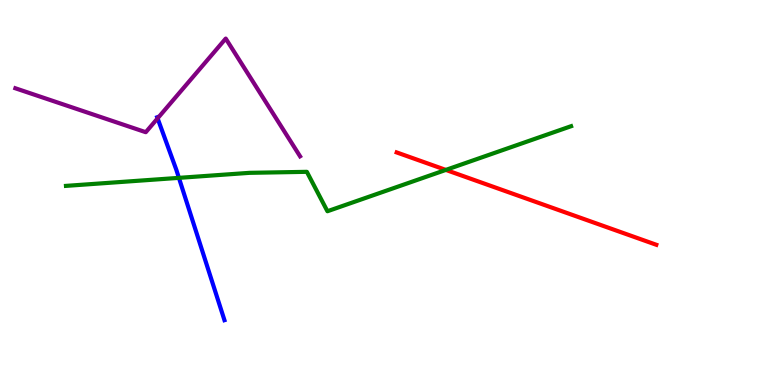[{'lines': ['blue', 'red'], 'intersections': []}, {'lines': ['green', 'red'], 'intersections': [{'x': 5.75, 'y': 5.59}]}, {'lines': ['purple', 'red'], 'intersections': []}, {'lines': ['blue', 'green'], 'intersections': [{'x': 2.31, 'y': 5.38}]}, {'lines': ['blue', 'purple'], 'intersections': [{'x': 2.03, 'y': 6.93}]}, {'lines': ['green', 'purple'], 'intersections': []}]